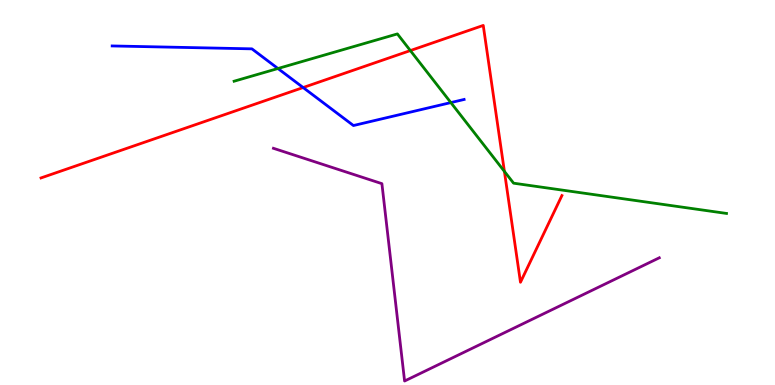[{'lines': ['blue', 'red'], 'intersections': [{'x': 3.91, 'y': 7.73}]}, {'lines': ['green', 'red'], 'intersections': [{'x': 5.29, 'y': 8.69}, {'x': 6.51, 'y': 5.55}]}, {'lines': ['purple', 'red'], 'intersections': []}, {'lines': ['blue', 'green'], 'intersections': [{'x': 3.59, 'y': 8.22}, {'x': 5.82, 'y': 7.34}]}, {'lines': ['blue', 'purple'], 'intersections': []}, {'lines': ['green', 'purple'], 'intersections': []}]